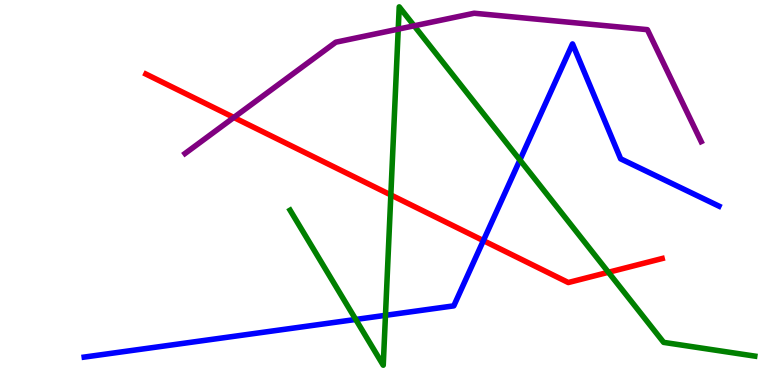[{'lines': ['blue', 'red'], 'intersections': [{'x': 6.24, 'y': 3.75}]}, {'lines': ['green', 'red'], 'intersections': [{'x': 5.04, 'y': 4.94}, {'x': 7.85, 'y': 2.93}]}, {'lines': ['purple', 'red'], 'intersections': [{'x': 3.02, 'y': 6.95}]}, {'lines': ['blue', 'green'], 'intersections': [{'x': 4.59, 'y': 1.7}, {'x': 4.97, 'y': 1.81}, {'x': 6.71, 'y': 5.84}]}, {'lines': ['blue', 'purple'], 'intersections': []}, {'lines': ['green', 'purple'], 'intersections': [{'x': 5.14, 'y': 9.24}, {'x': 5.34, 'y': 9.33}]}]